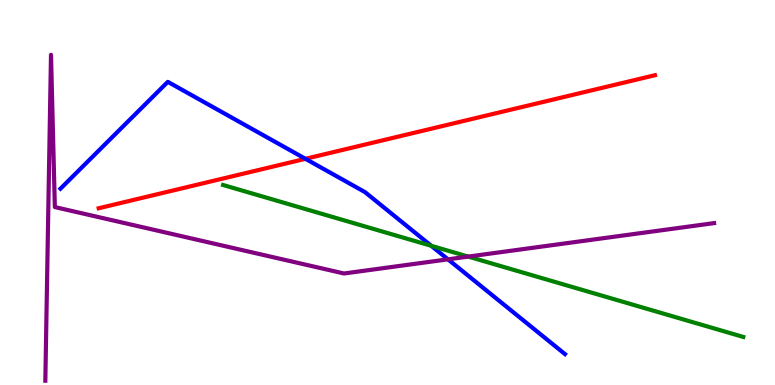[{'lines': ['blue', 'red'], 'intersections': [{'x': 3.94, 'y': 5.88}]}, {'lines': ['green', 'red'], 'intersections': []}, {'lines': ['purple', 'red'], 'intersections': []}, {'lines': ['blue', 'green'], 'intersections': [{'x': 5.56, 'y': 3.62}]}, {'lines': ['blue', 'purple'], 'intersections': [{'x': 5.78, 'y': 3.26}]}, {'lines': ['green', 'purple'], 'intersections': [{'x': 6.04, 'y': 3.34}]}]